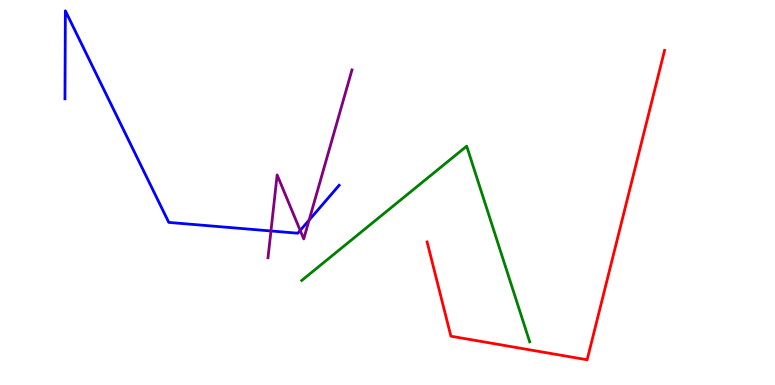[{'lines': ['blue', 'red'], 'intersections': []}, {'lines': ['green', 'red'], 'intersections': []}, {'lines': ['purple', 'red'], 'intersections': []}, {'lines': ['blue', 'green'], 'intersections': []}, {'lines': ['blue', 'purple'], 'intersections': [{'x': 3.5, 'y': 4.0}, {'x': 3.87, 'y': 4.01}, {'x': 3.99, 'y': 4.28}]}, {'lines': ['green', 'purple'], 'intersections': []}]